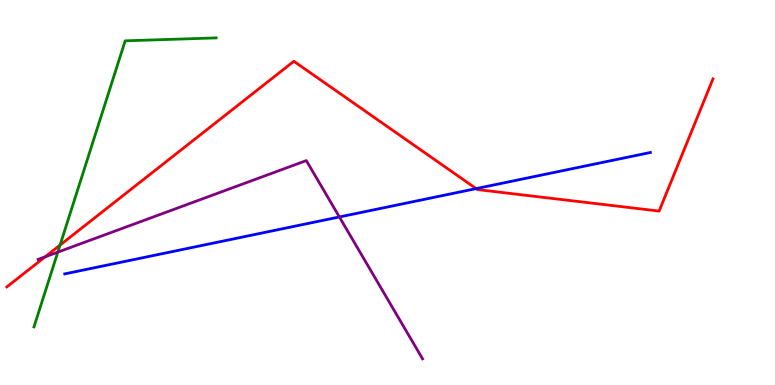[{'lines': ['blue', 'red'], 'intersections': [{'x': 6.14, 'y': 5.1}]}, {'lines': ['green', 'red'], 'intersections': [{'x': 0.775, 'y': 3.63}]}, {'lines': ['purple', 'red'], 'intersections': [{'x': 0.583, 'y': 3.33}]}, {'lines': ['blue', 'green'], 'intersections': []}, {'lines': ['blue', 'purple'], 'intersections': [{'x': 4.38, 'y': 4.36}]}, {'lines': ['green', 'purple'], 'intersections': [{'x': 0.746, 'y': 3.45}]}]